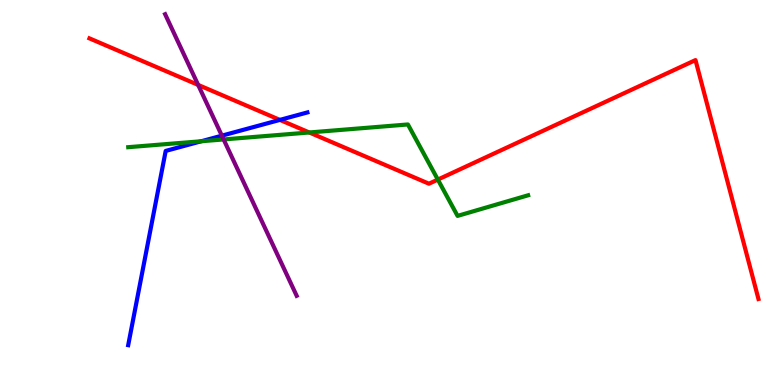[{'lines': ['blue', 'red'], 'intersections': [{'x': 3.61, 'y': 6.89}]}, {'lines': ['green', 'red'], 'intersections': [{'x': 3.99, 'y': 6.56}, {'x': 5.65, 'y': 5.34}]}, {'lines': ['purple', 'red'], 'intersections': [{'x': 2.56, 'y': 7.79}]}, {'lines': ['blue', 'green'], 'intersections': [{'x': 2.6, 'y': 6.33}]}, {'lines': ['blue', 'purple'], 'intersections': [{'x': 2.86, 'y': 6.48}]}, {'lines': ['green', 'purple'], 'intersections': [{'x': 2.89, 'y': 6.38}]}]